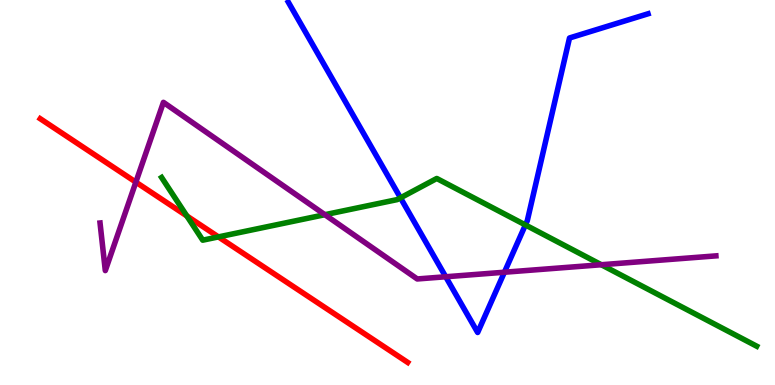[{'lines': ['blue', 'red'], 'intersections': []}, {'lines': ['green', 'red'], 'intersections': [{'x': 2.41, 'y': 4.39}, {'x': 2.82, 'y': 3.85}]}, {'lines': ['purple', 'red'], 'intersections': [{'x': 1.75, 'y': 5.27}]}, {'lines': ['blue', 'green'], 'intersections': [{'x': 5.17, 'y': 4.86}, {'x': 6.78, 'y': 4.16}]}, {'lines': ['blue', 'purple'], 'intersections': [{'x': 5.75, 'y': 2.81}, {'x': 6.51, 'y': 2.93}]}, {'lines': ['green', 'purple'], 'intersections': [{'x': 4.19, 'y': 4.42}, {'x': 7.76, 'y': 3.12}]}]